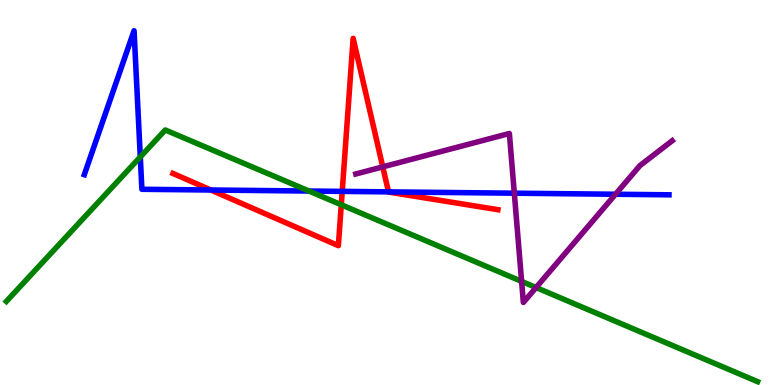[{'lines': ['blue', 'red'], 'intersections': [{'x': 2.72, 'y': 5.06}, {'x': 4.42, 'y': 5.03}, {'x': 5.01, 'y': 5.02}]}, {'lines': ['green', 'red'], 'intersections': [{'x': 4.4, 'y': 4.68}]}, {'lines': ['purple', 'red'], 'intersections': [{'x': 4.94, 'y': 5.67}]}, {'lines': ['blue', 'green'], 'intersections': [{'x': 1.81, 'y': 5.92}, {'x': 3.99, 'y': 5.04}]}, {'lines': ['blue', 'purple'], 'intersections': [{'x': 6.64, 'y': 4.98}, {'x': 7.94, 'y': 4.95}]}, {'lines': ['green', 'purple'], 'intersections': [{'x': 6.73, 'y': 2.69}, {'x': 6.92, 'y': 2.53}]}]